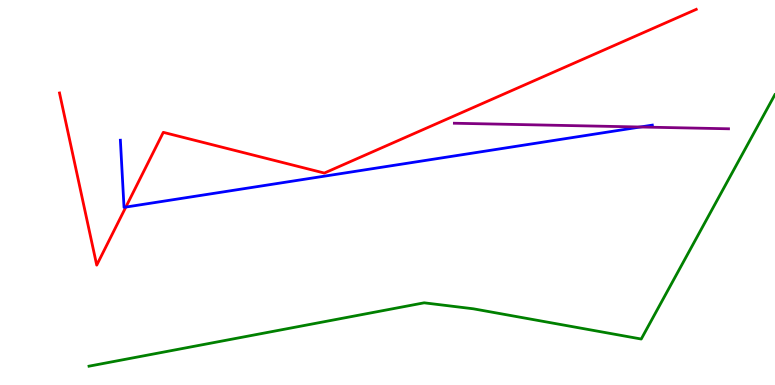[{'lines': ['blue', 'red'], 'intersections': [{'x': 1.62, 'y': 4.62}]}, {'lines': ['green', 'red'], 'intersections': []}, {'lines': ['purple', 'red'], 'intersections': []}, {'lines': ['blue', 'green'], 'intersections': []}, {'lines': ['blue', 'purple'], 'intersections': [{'x': 8.26, 'y': 6.7}]}, {'lines': ['green', 'purple'], 'intersections': []}]